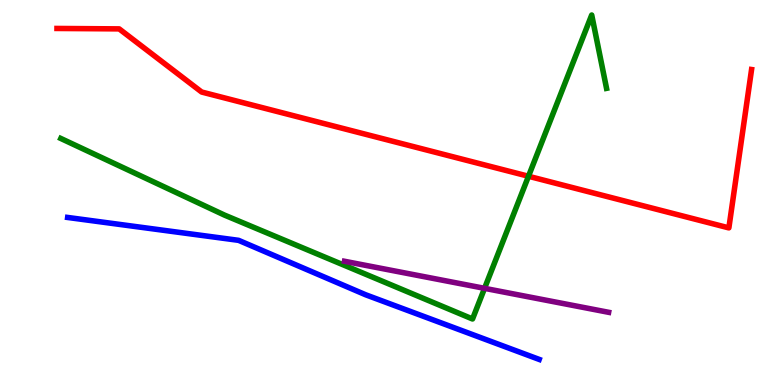[{'lines': ['blue', 'red'], 'intersections': []}, {'lines': ['green', 'red'], 'intersections': [{'x': 6.82, 'y': 5.42}]}, {'lines': ['purple', 'red'], 'intersections': []}, {'lines': ['blue', 'green'], 'intersections': []}, {'lines': ['blue', 'purple'], 'intersections': []}, {'lines': ['green', 'purple'], 'intersections': [{'x': 6.25, 'y': 2.51}]}]